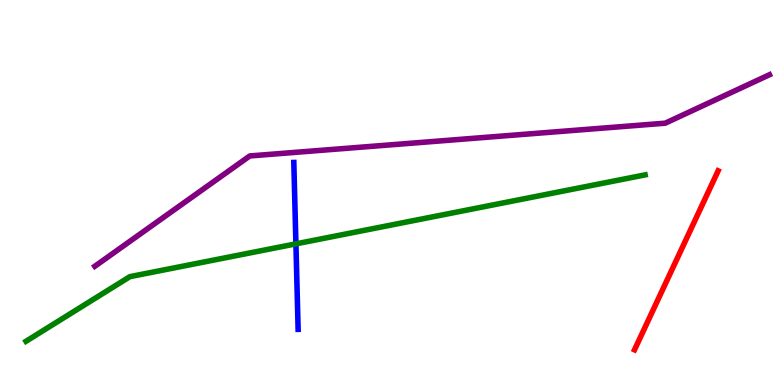[{'lines': ['blue', 'red'], 'intersections': []}, {'lines': ['green', 'red'], 'intersections': []}, {'lines': ['purple', 'red'], 'intersections': []}, {'lines': ['blue', 'green'], 'intersections': [{'x': 3.82, 'y': 3.67}]}, {'lines': ['blue', 'purple'], 'intersections': []}, {'lines': ['green', 'purple'], 'intersections': []}]